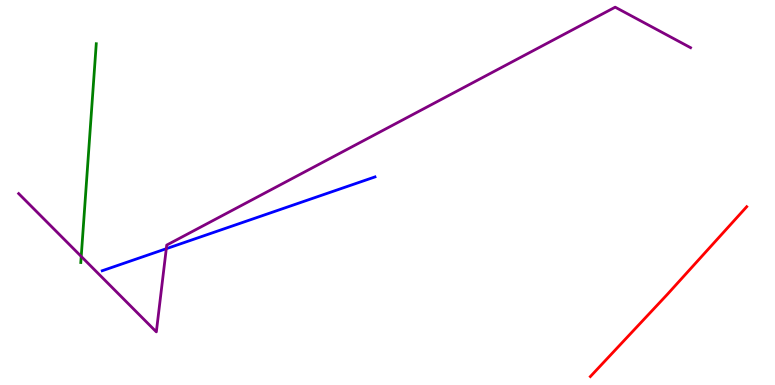[{'lines': ['blue', 'red'], 'intersections': []}, {'lines': ['green', 'red'], 'intersections': []}, {'lines': ['purple', 'red'], 'intersections': []}, {'lines': ['blue', 'green'], 'intersections': []}, {'lines': ['blue', 'purple'], 'intersections': [{'x': 2.15, 'y': 3.54}]}, {'lines': ['green', 'purple'], 'intersections': [{'x': 1.05, 'y': 3.34}]}]